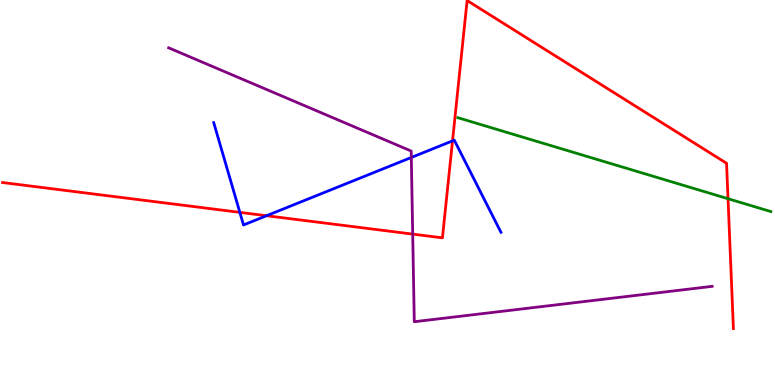[{'lines': ['blue', 'red'], 'intersections': [{'x': 3.09, 'y': 4.48}, {'x': 3.44, 'y': 4.4}, {'x': 5.84, 'y': 6.34}]}, {'lines': ['green', 'red'], 'intersections': [{'x': 9.39, 'y': 4.84}]}, {'lines': ['purple', 'red'], 'intersections': [{'x': 5.33, 'y': 3.92}]}, {'lines': ['blue', 'green'], 'intersections': []}, {'lines': ['blue', 'purple'], 'intersections': [{'x': 5.31, 'y': 5.91}]}, {'lines': ['green', 'purple'], 'intersections': []}]